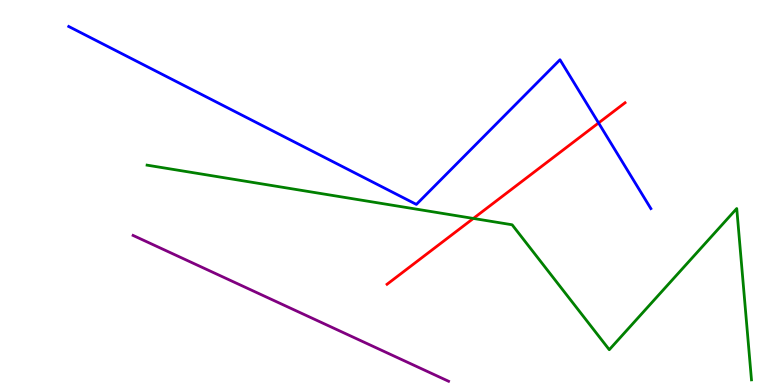[{'lines': ['blue', 'red'], 'intersections': [{'x': 7.72, 'y': 6.81}]}, {'lines': ['green', 'red'], 'intersections': [{'x': 6.11, 'y': 4.33}]}, {'lines': ['purple', 'red'], 'intersections': []}, {'lines': ['blue', 'green'], 'intersections': []}, {'lines': ['blue', 'purple'], 'intersections': []}, {'lines': ['green', 'purple'], 'intersections': []}]